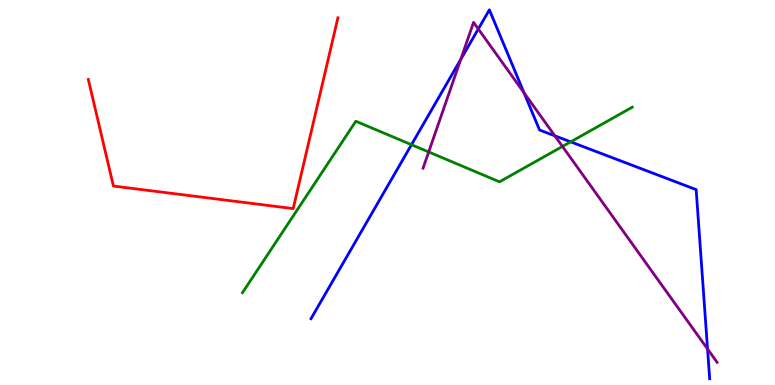[{'lines': ['blue', 'red'], 'intersections': []}, {'lines': ['green', 'red'], 'intersections': []}, {'lines': ['purple', 'red'], 'intersections': []}, {'lines': ['blue', 'green'], 'intersections': [{'x': 5.31, 'y': 6.24}, {'x': 7.36, 'y': 6.32}]}, {'lines': ['blue', 'purple'], 'intersections': [{'x': 5.95, 'y': 8.46}, {'x': 6.17, 'y': 9.25}, {'x': 6.76, 'y': 7.59}, {'x': 7.16, 'y': 6.47}, {'x': 9.13, 'y': 0.935}]}, {'lines': ['green', 'purple'], 'intersections': [{'x': 5.53, 'y': 6.05}, {'x': 7.26, 'y': 6.2}]}]